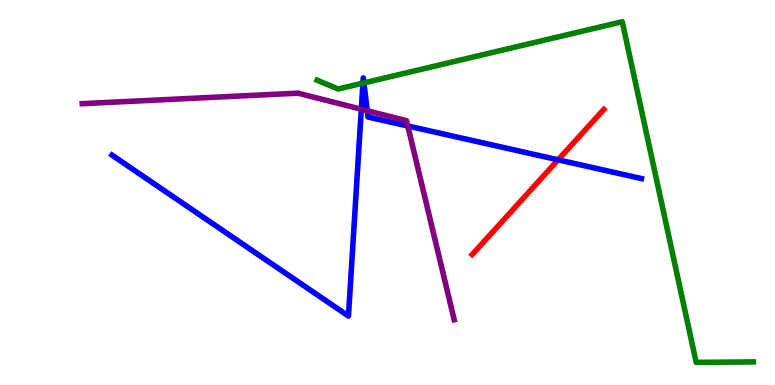[{'lines': ['blue', 'red'], 'intersections': [{'x': 7.2, 'y': 5.85}]}, {'lines': ['green', 'red'], 'intersections': []}, {'lines': ['purple', 'red'], 'intersections': []}, {'lines': ['blue', 'green'], 'intersections': [{'x': 4.68, 'y': 7.84}, {'x': 4.7, 'y': 7.85}]}, {'lines': ['blue', 'purple'], 'intersections': [{'x': 4.66, 'y': 7.16}, {'x': 4.74, 'y': 7.12}, {'x': 5.26, 'y': 6.73}]}, {'lines': ['green', 'purple'], 'intersections': []}]